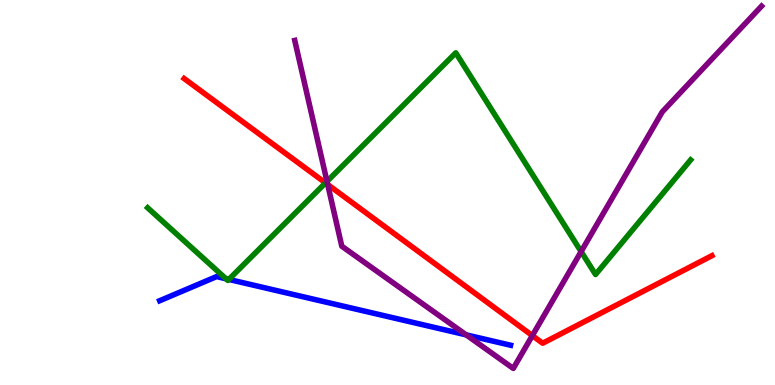[{'lines': ['blue', 'red'], 'intersections': []}, {'lines': ['green', 'red'], 'intersections': [{'x': 4.2, 'y': 5.25}]}, {'lines': ['purple', 'red'], 'intersections': [{'x': 4.23, 'y': 5.21}, {'x': 6.87, 'y': 1.28}]}, {'lines': ['blue', 'green'], 'intersections': [{'x': 2.92, 'y': 2.76}, {'x': 2.95, 'y': 2.74}]}, {'lines': ['blue', 'purple'], 'intersections': [{'x': 6.02, 'y': 1.3}]}, {'lines': ['green', 'purple'], 'intersections': [{'x': 4.22, 'y': 5.29}, {'x': 7.5, 'y': 3.46}]}]